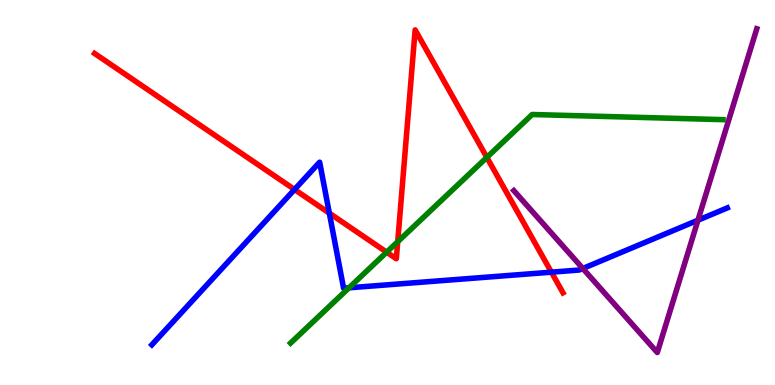[{'lines': ['blue', 'red'], 'intersections': [{'x': 3.8, 'y': 5.08}, {'x': 4.25, 'y': 4.46}, {'x': 7.11, 'y': 2.93}]}, {'lines': ['green', 'red'], 'intersections': [{'x': 4.99, 'y': 3.45}, {'x': 5.13, 'y': 3.72}, {'x': 6.28, 'y': 5.91}]}, {'lines': ['purple', 'red'], 'intersections': []}, {'lines': ['blue', 'green'], 'intersections': [{'x': 4.5, 'y': 2.52}]}, {'lines': ['blue', 'purple'], 'intersections': [{'x': 7.52, 'y': 3.03}, {'x': 9.01, 'y': 4.28}]}, {'lines': ['green', 'purple'], 'intersections': []}]